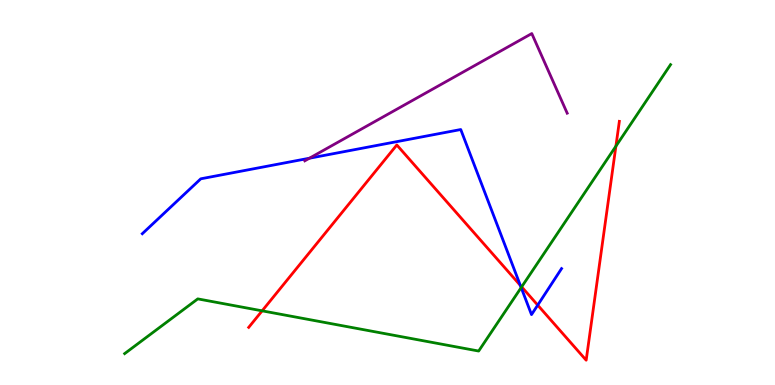[{'lines': ['blue', 'red'], 'intersections': [{'x': 6.71, 'y': 2.59}, {'x': 6.94, 'y': 2.07}]}, {'lines': ['green', 'red'], 'intersections': [{'x': 3.38, 'y': 1.93}, {'x': 6.73, 'y': 2.55}, {'x': 7.95, 'y': 6.2}]}, {'lines': ['purple', 'red'], 'intersections': []}, {'lines': ['blue', 'green'], 'intersections': [{'x': 6.72, 'y': 2.53}]}, {'lines': ['blue', 'purple'], 'intersections': [{'x': 3.99, 'y': 5.89}]}, {'lines': ['green', 'purple'], 'intersections': []}]